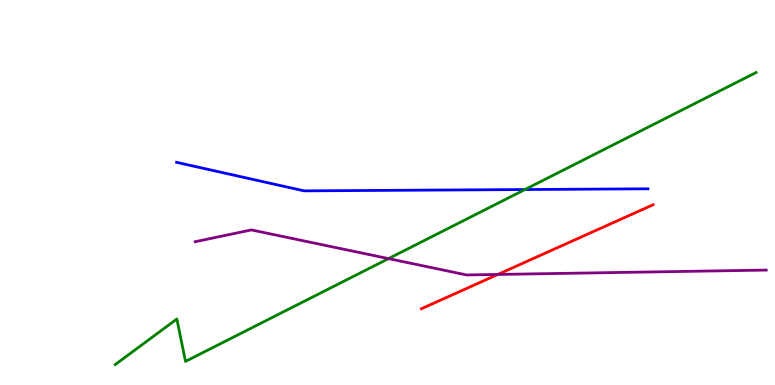[{'lines': ['blue', 'red'], 'intersections': []}, {'lines': ['green', 'red'], 'intersections': []}, {'lines': ['purple', 'red'], 'intersections': [{'x': 6.42, 'y': 2.87}]}, {'lines': ['blue', 'green'], 'intersections': [{'x': 6.77, 'y': 5.08}]}, {'lines': ['blue', 'purple'], 'intersections': []}, {'lines': ['green', 'purple'], 'intersections': [{'x': 5.01, 'y': 3.28}]}]